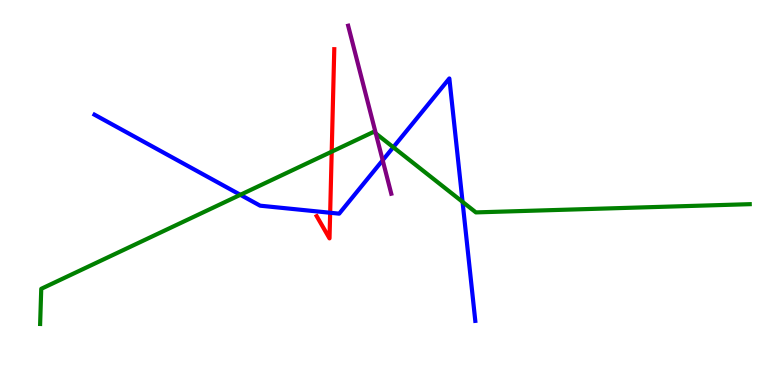[{'lines': ['blue', 'red'], 'intersections': [{'x': 4.26, 'y': 4.47}]}, {'lines': ['green', 'red'], 'intersections': [{'x': 4.28, 'y': 6.06}]}, {'lines': ['purple', 'red'], 'intersections': []}, {'lines': ['blue', 'green'], 'intersections': [{'x': 3.1, 'y': 4.94}, {'x': 5.07, 'y': 6.18}, {'x': 5.97, 'y': 4.76}]}, {'lines': ['blue', 'purple'], 'intersections': [{'x': 4.94, 'y': 5.84}]}, {'lines': ['green', 'purple'], 'intersections': [{'x': 4.85, 'y': 6.53}]}]